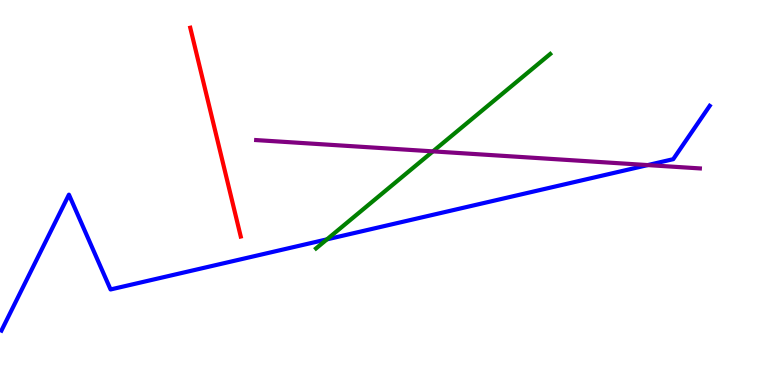[{'lines': ['blue', 'red'], 'intersections': []}, {'lines': ['green', 'red'], 'intersections': []}, {'lines': ['purple', 'red'], 'intersections': []}, {'lines': ['blue', 'green'], 'intersections': [{'x': 4.22, 'y': 3.78}]}, {'lines': ['blue', 'purple'], 'intersections': [{'x': 8.36, 'y': 5.71}]}, {'lines': ['green', 'purple'], 'intersections': [{'x': 5.59, 'y': 6.07}]}]